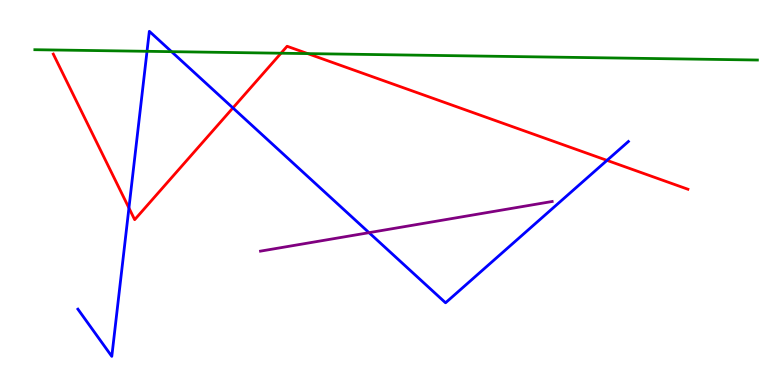[{'lines': ['blue', 'red'], 'intersections': [{'x': 1.66, 'y': 4.6}, {'x': 3.01, 'y': 7.2}, {'x': 7.83, 'y': 5.83}]}, {'lines': ['green', 'red'], 'intersections': [{'x': 3.63, 'y': 8.62}, {'x': 3.97, 'y': 8.61}]}, {'lines': ['purple', 'red'], 'intersections': []}, {'lines': ['blue', 'green'], 'intersections': [{'x': 1.9, 'y': 8.67}, {'x': 2.21, 'y': 8.66}]}, {'lines': ['blue', 'purple'], 'intersections': [{'x': 4.76, 'y': 3.96}]}, {'lines': ['green', 'purple'], 'intersections': []}]